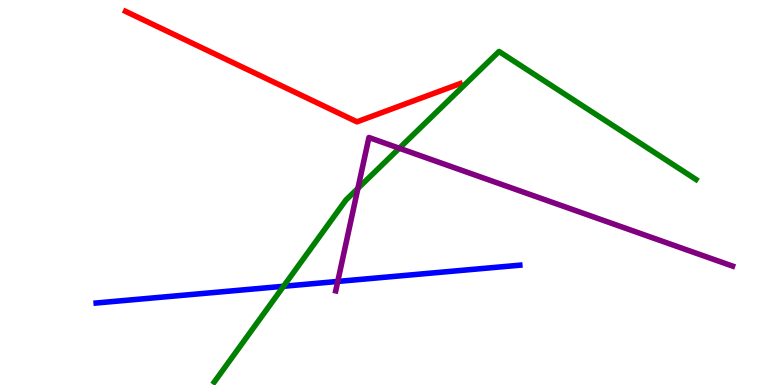[{'lines': ['blue', 'red'], 'intersections': []}, {'lines': ['green', 'red'], 'intersections': []}, {'lines': ['purple', 'red'], 'intersections': []}, {'lines': ['blue', 'green'], 'intersections': [{'x': 3.66, 'y': 2.56}]}, {'lines': ['blue', 'purple'], 'intersections': [{'x': 4.36, 'y': 2.69}]}, {'lines': ['green', 'purple'], 'intersections': [{'x': 4.62, 'y': 5.11}, {'x': 5.15, 'y': 6.15}]}]